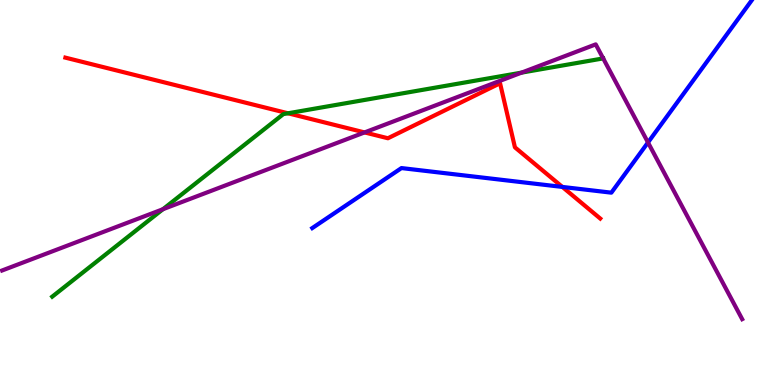[{'lines': ['blue', 'red'], 'intersections': [{'x': 7.26, 'y': 5.14}]}, {'lines': ['green', 'red'], 'intersections': [{'x': 3.72, 'y': 7.06}]}, {'lines': ['purple', 'red'], 'intersections': [{'x': 4.7, 'y': 6.56}]}, {'lines': ['blue', 'green'], 'intersections': []}, {'lines': ['blue', 'purple'], 'intersections': [{'x': 8.36, 'y': 6.3}]}, {'lines': ['green', 'purple'], 'intersections': [{'x': 2.1, 'y': 4.57}, {'x': 6.73, 'y': 8.11}, {'x': 7.78, 'y': 8.48}]}]